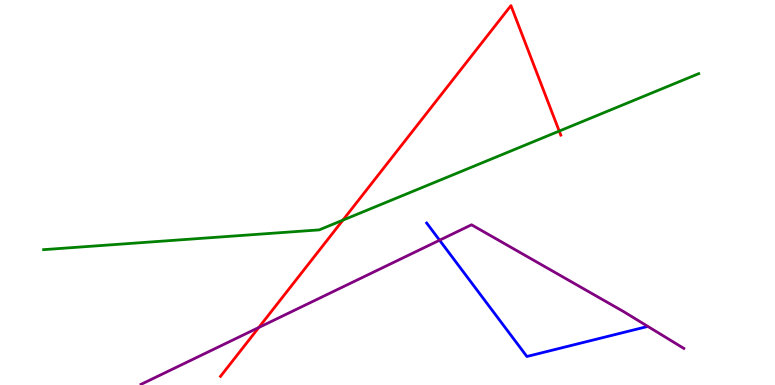[{'lines': ['blue', 'red'], 'intersections': []}, {'lines': ['green', 'red'], 'intersections': [{'x': 4.42, 'y': 4.28}, {'x': 7.22, 'y': 6.6}]}, {'lines': ['purple', 'red'], 'intersections': [{'x': 3.34, 'y': 1.49}]}, {'lines': ['blue', 'green'], 'intersections': []}, {'lines': ['blue', 'purple'], 'intersections': [{'x': 5.67, 'y': 3.76}]}, {'lines': ['green', 'purple'], 'intersections': []}]